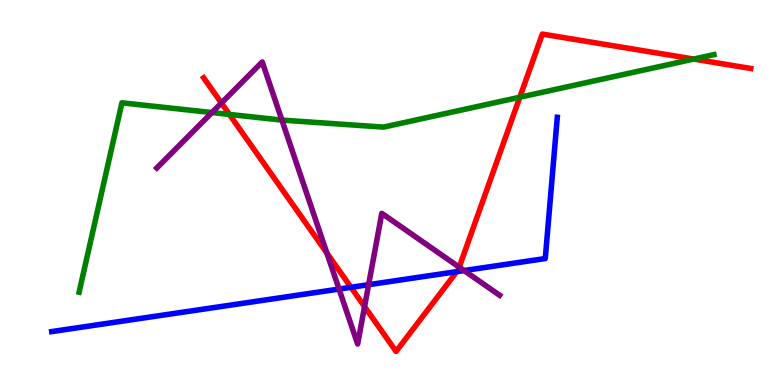[{'lines': ['blue', 'red'], 'intersections': [{'x': 4.53, 'y': 2.54}, {'x': 5.89, 'y': 2.94}]}, {'lines': ['green', 'red'], 'intersections': [{'x': 2.96, 'y': 7.03}, {'x': 6.71, 'y': 7.47}, {'x': 8.95, 'y': 8.47}]}, {'lines': ['purple', 'red'], 'intersections': [{'x': 2.86, 'y': 7.32}, {'x': 4.22, 'y': 3.43}, {'x': 4.7, 'y': 2.04}, {'x': 5.93, 'y': 3.06}]}, {'lines': ['blue', 'green'], 'intersections': []}, {'lines': ['blue', 'purple'], 'intersections': [{'x': 4.37, 'y': 2.49}, {'x': 4.76, 'y': 2.61}, {'x': 5.99, 'y': 2.97}]}, {'lines': ['green', 'purple'], 'intersections': [{'x': 2.73, 'y': 7.08}, {'x': 3.64, 'y': 6.88}]}]